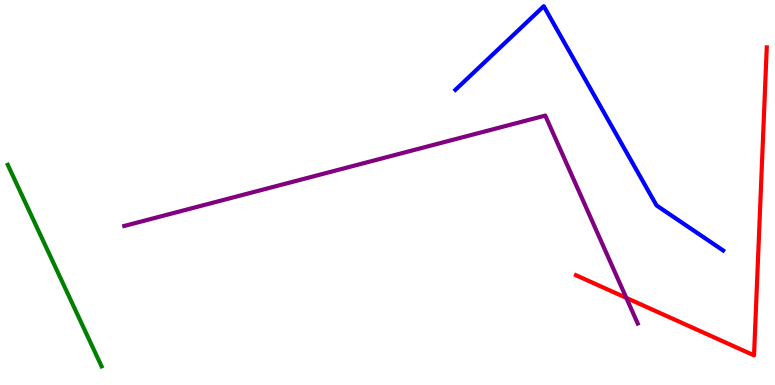[{'lines': ['blue', 'red'], 'intersections': []}, {'lines': ['green', 'red'], 'intersections': []}, {'lines': ['purple', 'red'], 'intersections': [{'x': 8.08, 'y': 2.26}]}, {'lines': ['blue', 'green'], 'intersections': []}, {'lines': ['blue', 'purple'], 'intersections': []}, {'lines': ['green', 'purple'], 'intersections': []}]